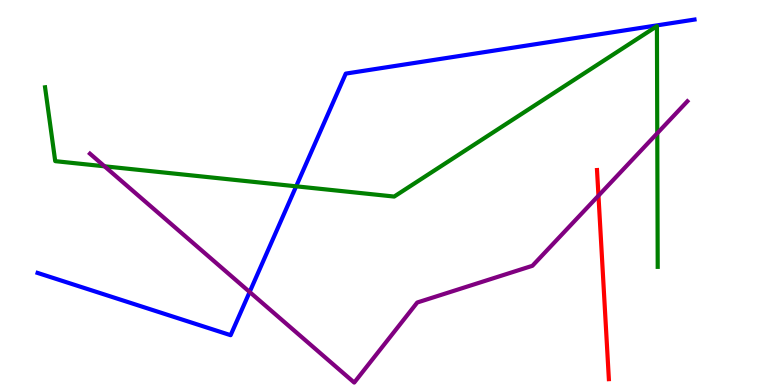[{'lines': ['blue', 'red'], 'intersections': []}, {'lines': ['green', 'red'], 'intersections': []}, {'lines': ['purple', 'red'], 'intersections': [{'x': 7.72, 'y': 4.92}]}, {'lines': ['blue', 'green'], 'intersections': [{'x': 3.82, 'y': 5.16}]}, {'lines': ['blue', 'purple'], 'intersections': [{'x': 3.22, 'y': 2.42}]}, {'lines': ['green', 'purple'], 'intersections': [{'x': 1.35, 'y': 5.68}, {'x': 8.48, 'y': 6.54}]}]